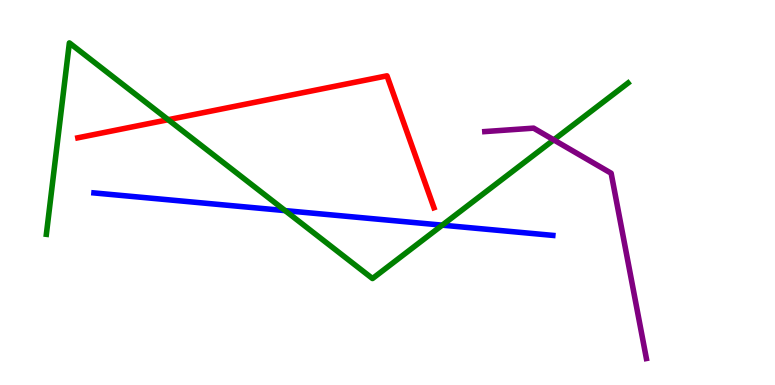[{'lines': ['blue', 'red'], 'intersections': []}, {'lines': ['green', 'red'], 'intersections': [{'x': 2.17, 'y': 6.89}]}, {'lines': ['purple', 'red'], 'intersections': []}, {'lines': ['blue', 'green'], 'intersections': [{'x': 3.68, 'y': 4.53}, {'x': 5.71, 'y': 4.15}]}, {'lines': ['blue', 'purple'], 'intersections': []}, {'lines': ['green', 'purple'], 'intersections': [{'x': 7.15, 'y': 6.37}]}]